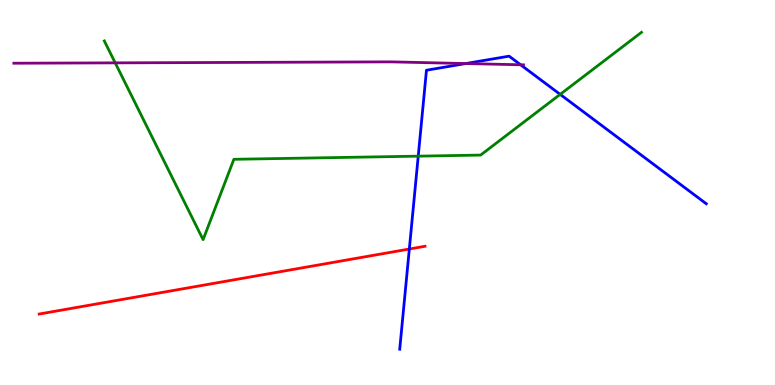[{'lines': ['blue', 'red'], 'intersections': [{'x': 5.28, 'y': 3.53}]}, {'lines': ['green', 'red'], 'intersections': []}, {'lines': ['purple', 'red'], 'intersections': []}, {'lines': ['blue', 'green'], 'intersections': [{'x': 5.4, 'y': 5.94}, {'x': 7.23, 'y': 7.55}]}, {'lines': ['blue', 'purple'], 'intersections': [{'x': 6.01, 'y': 8.35}, {'x': 6.72, 'y': 8.32}]}, {'lines': ['green', 'purple'], 'intersections': [{'x': 1.49, 'y': 8.37}]}]